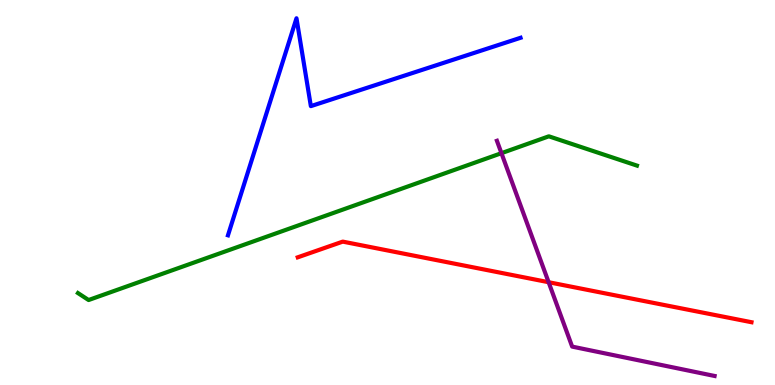[{'lines': ['blue', 'red'], 'intersections': []}, {'lines': ['green', 'red'], 'intersections': []}, {'lines': ['purple', 'red'], 'intersections': [{'x': 7.08, 'y': 2.67}]}, {'lines': ['blue', 'green'], 'intersections': []}, {'lines': ['blue', 'purple'], 'intersections': []}, {'lines': ['green', 'purple'], 'intersections': [{'x': 6.47, 'y': 6.02}]}]